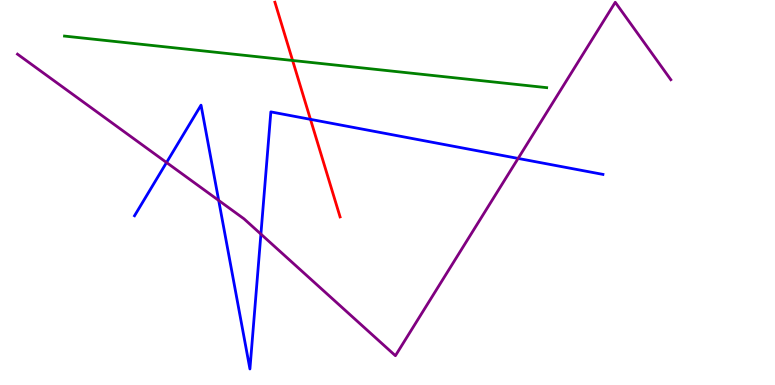[{'lines': ['blue', 'red'], 'intersections': [{'x': 4.01, 'y': 6.9}]}, {'lines': ['green', 'red'], 'intersections': [{'x': 3.78, 'y': 8.43}]}, {'lines': ['purple', 'red'], 'intersections': []}, {'lines': ['blue', 'green'], 'intersections': []}, {'lines': ['blue', 'purple'], 'intersections': [{'x': 2.15, 'y': 5.78}, {'x': 2.82, 'y': 4.79}, {'x': 3.37, 'y': 3.92}, {'x': 6.69, 'y': 5.88}]}, {'lines': ['green', 'purple'], 'intersections': []}]